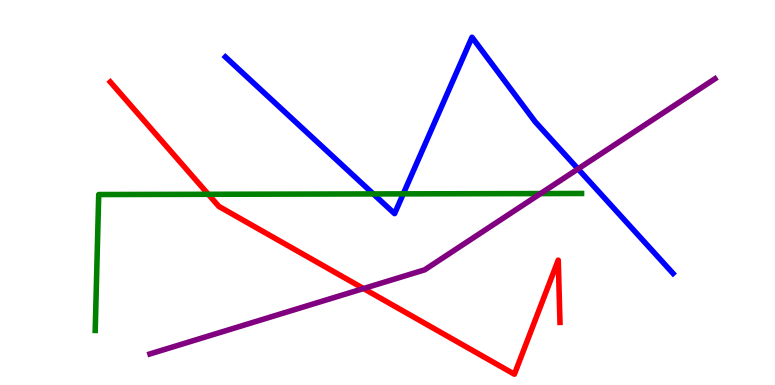[{'lines': ['blue', 'red'], 'intersections': []}, {'lines': ['green', 'red'], 'intersections': [{'x': 2.69, 'y': 4.95}]}, {'lines': ['purple', 'red'], 'intersections': [{'x': 4.69, 'y': 2.51}]}, {'lines': ['blue', 'green'], 'intersections': [{'x': 4.82, 'y': 4.96}, {'x': 5.2, 'y': 4.96}]}, {'lines': ['blue', 'purple'], 'intersections': [{'x': 7.46, 'y': 5.61}]}, {'lines': ['green', 'purple'], 'intersections': [{'x': 6.97, 'y': 4.97}]}]